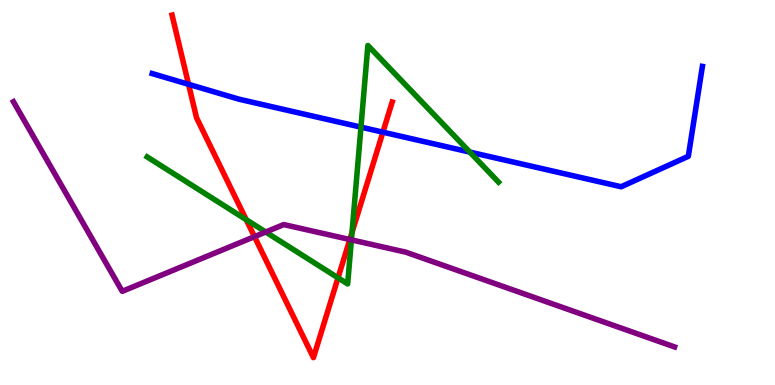[{'lines': ['blue', 'red'], 'intersections': [{'x': 2.43, 'y': 7.81}, {'x': 4.94, 'y': 6.57}]}, {'lines': ['green', 'red'], 'intersections': [{'x': 3.18, 'y': 4.29}, {'x': 4.36, 'y': 2.78}, {'x': 4.54, 'y': 3.96}]}, {'lines': ['purple', 'red'], 'intersections': [{'x': 3.28, 'y': 3.85}, {'x': 4.51, 'y': 3.78}]}, {'lines': ['blue', 'green'], 'intersections': [{'x': 4.66, 'y': 6.7}, {'x': 6.06, 'y': 6.05}]}, {'lines': ['blue', 'purple'], 'intersections': []}, {'lines': ['green', 'purple'], 'intersections': [{'x': 3.43, 'y': 3.97}, {'x': 4.53, 'y': 3.77}]}]